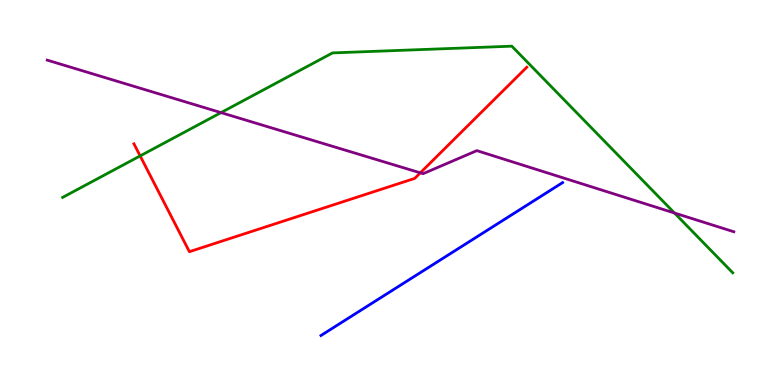[{'lines': ['blue', 'red'], 'intersections': []}, {'lines': ['green', 'red'], 'intersections': [{'x': 1.81, 'y': 5.95}]}, {'lines': ['purple', 'red'], 'intersections': [{'x': 5.42, 'y': 5.51}]}, {'lines': ['blue', 'green'], 'intersections': []}, {'lines': ['blue', 'purple'], 'intersections': []}, {'lines': ['green', 'purple'], 'intersections': [{'x': 2.85, 'y': 7.07}, {'x': 8.7, 'y': 4.47}]}]